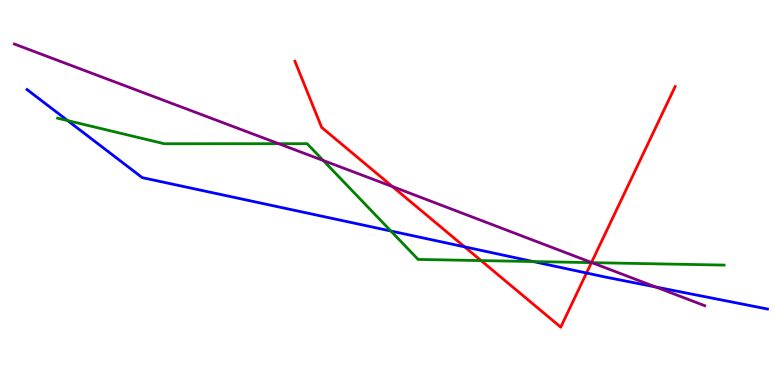[{'lines': ['blue', 'red'], 'intersections': [{'x': 5.99, 'y': 3.59}, {'x': 7.57, 'y': 2.91}]}, {'lines': ['green', 'red'], 'intersections': [{'x': 6.21, 'y': 3.23}, {'x': 7.63, 'y': 3.18}]}, {'lines': ['purple', 'red'], 'intersections': [{'x': 5.06, 'y': 5.15}, {'x': 7.63, 'y': 3.18}]}, {'lines': ['blue', 'green'], 'intersections': [{'x': 0.872, 'y': 6.87}, {'x': 5.04, 'y': 4.0}, {'x': 6.88, 'y': 3.21}]}, {'lines': ['blue', 'purple'], 'intersections': [{'x': 8.46, 'y': 2.55}]}, {'lines': ['green', 'purple'], 'intersections': [{'x': 3.6, 'y': 6.27}, {'x': 4.17, 'y': 5.83}, {'x': 7.64, 'y': 3.18}]}]